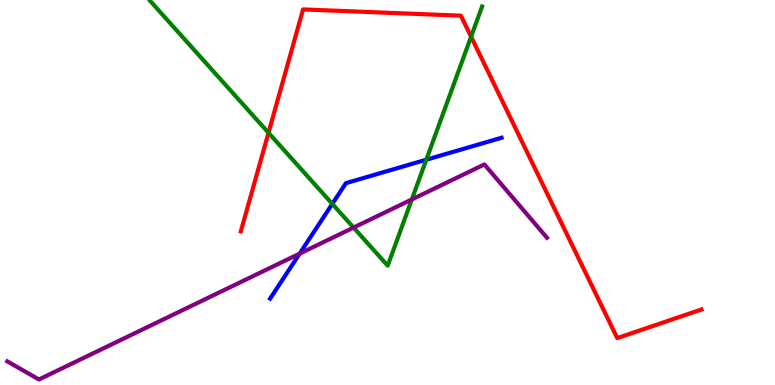[{'lines': ['blue', 'red'], 'intersections': []}, {'lines': ['green', 'red'], 'intersections': [{'x': 3.46, 'y': 6.55}, {'x': 6.08, 'y': 9.05}]}, {'lines': ['purple', 'red'], 'intersections': []}, {'lines': ['blue', 'green'], 'intersections': [{'x': 4.29, 'y': 4.7}, {'x': 5.5, 'y': 5.85}]}, {'lines': ['blue', 'purple'], 'intersections': [{'x': 3.87, 'y': 3.41}]}, {'lines': ['green', 'purple'], 'intersections': [{'x': 4.56, 'y': 4.09}, {'x': 5.31, 'y': 4.82}]}]